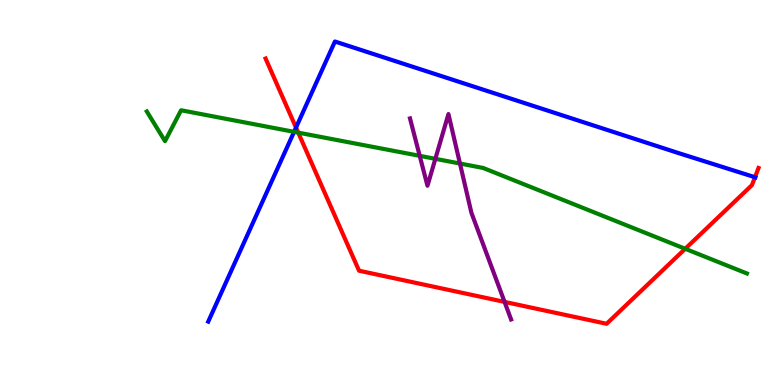[{'lines': ['blue', 'red'], 'intersections': [{'x': 3.82, 'y': 6.69}, {'x': 9.74, 'y': 5.4}]}, {'lines': ['green', 'red'], 'intersections': [{'x': 3.85, 'y': 6.55}, {'x': 8.84, 'y': 3.54}]}, {'lines': ['purple', 'red'], 'intersections': [{'x': 6.51, 'y': 2.16}]}, {'lines': ['blue', 'green'], 'intersections': [{'x': 3.79, 'y': 6.58}]}, {'lines': ['blue', 'purple'], 'intersections': []}, {'lines': ['green', 'purple'], 'intersections': [{'x': 5.42, 'y': 5.95}, {'x': 5.62, 'y': 5.87}, {'x': 5.93, 'y': 5.75}]}]